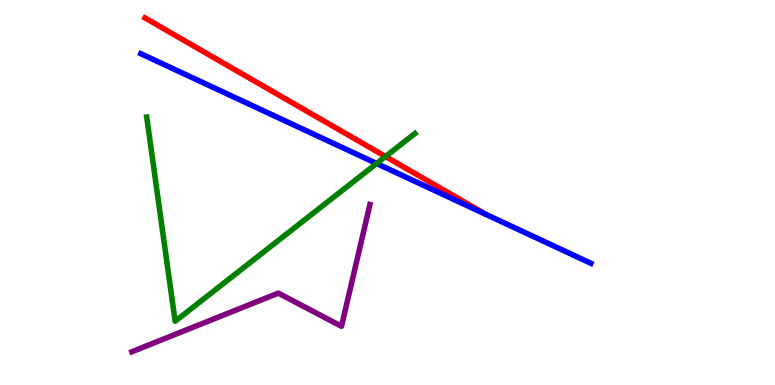[{'lines': ['blue', 'red'], 'intersections': []}, {'lines': ['green', 'red'], 'intersections': [{'x': 4.97, 'y': 5.93}]}, {'lines': ['purple', 'red'], 'intersections': []}, {'lines': ['blue', 'green'], 'intersections': [{'x': 4.86, 'y': 5.75}]}, {'lines': ['blue', 'purple'], 'intersections': []}, {'lines': ['green', 'purple'], 'intersections': []}]